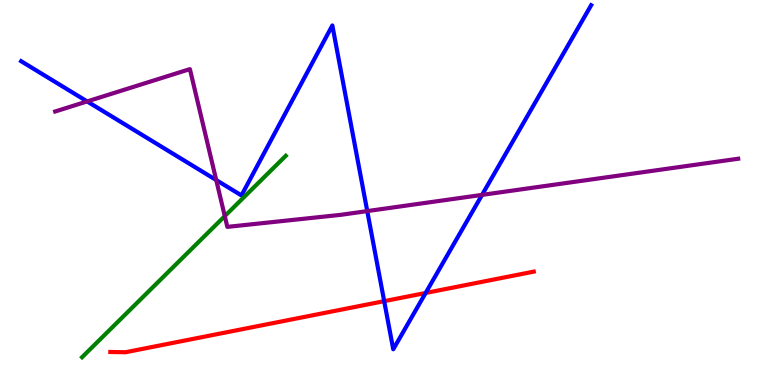[{'lines': ['blue', 'red'], 'intersections': [{'x': 4.96, 'y': 2.18}, {'x': 5.49, 'y': 2.39}]}, {'lines': ['green', 'red'], 'intersections': []}, {'lines': ['purple', 'red'], 'intersections': []}, {'lines': ['blue', 'green'], 'intersections': []}, {'lines': ['blue', 'purple'], 'intersections': [{'x': 1.12, 'y': 7.37}, {'x': 2.79, 'y': 5.32}, {'x': 4.74, 'y': 4.52}, {'x': 6.22, 'y': 4.94}]}, {'lines': ['green', 'purple'], 'intersections': [{'x': 2.9, 'y': 4.39}]}]